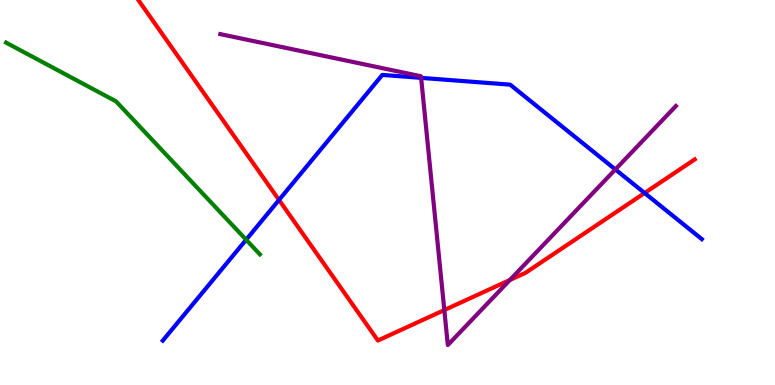[{'lines': ['blue', 'red'], 'intersections': [{'x': 3.6, 'y': 4.81}, {'x': 8.32, 'y': 4.99}]}, {'lines': ['green', 'red'], 'intersections': []}, {'lines': ['purple', 'red'], 'intersections': [{'x': 5.73, 'y': 1.95}, {'x': 6.58, 'y': 2.73}]}, {'lines': ['blue', 'green'], 'intersections': [{'x': 3.18, 'y': 3.77}]}, {'lines': ['blue', 'purple'], 'intersections': [{'x': 5.43, 'y': 7.98}, {'x': 7.94, 'y': 5.6}]}, {'lines': ['green', 'purple'], 'intersections': []}]